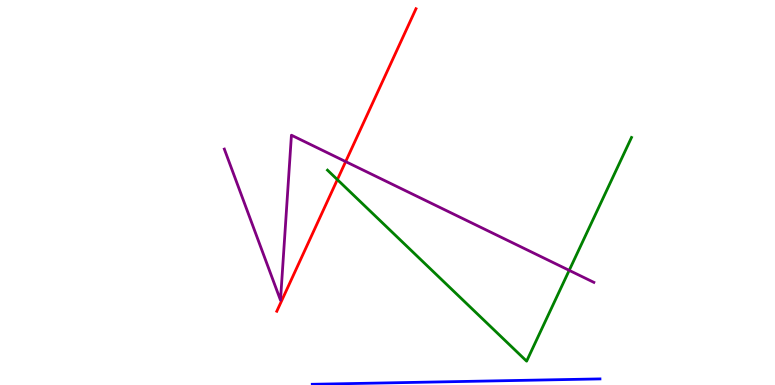[{'lines': ['blue', 'red'], 'intersections': []}, {'lines': ['green', 'red'], 'intersections': [{'x': 4.35, 'y': 5.33}]}, {'lines': ['purple', 'red'], 'intersections': [{'x': 4.46, 'y': 5.8}]}, {'lines': ['blue', 'green'], 'intersections': []}, {'lines': ['blue', 'purple'], 'intersections': []}, {'lines': ['green', 'purple'], 'intersections': [{'x': 7.34, 'y': 2.98}]}]